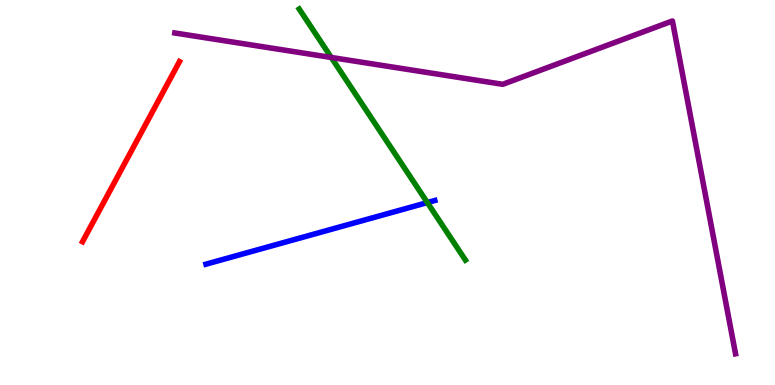[{'lines': ['blue', 'red'], 'intersections': []}, {'lines': ['green', 'red'], 'intersections': []}, {'lines': ['purple', 'red'], 'intersections': []}, {'lines': ['blue', 'green'], 'intersections': [{'x': 5.51, 'y': 4.74}]}, {'lines': ['blue', 'purple'], 'intersections': []}, {'lines': ['green', 'purple'], 'intersections': [{'x': 4.27, 'y': 8.51}]}]